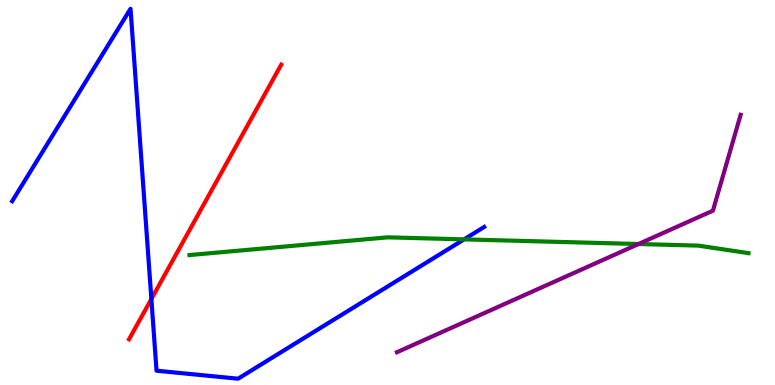[{'lines': ['blue', 'red'], 'intersections': [{'x': 1.95, 'y': 2.23}]}, {'lines': ['green', 'red'], 'intersections': []}, {'lines': ['purple', 'red'], 'intersections': []}, {'lines': ['blue', 'green'], 'intersections': [{'x': 5.99, 'y': 3.78}]}, {'lines': ['blue', 'purple'], 'intersections': []}, {'lines': ['green', 'purple'], 'intersections': [{'x': 8.24, 'y': 3.66}]}]